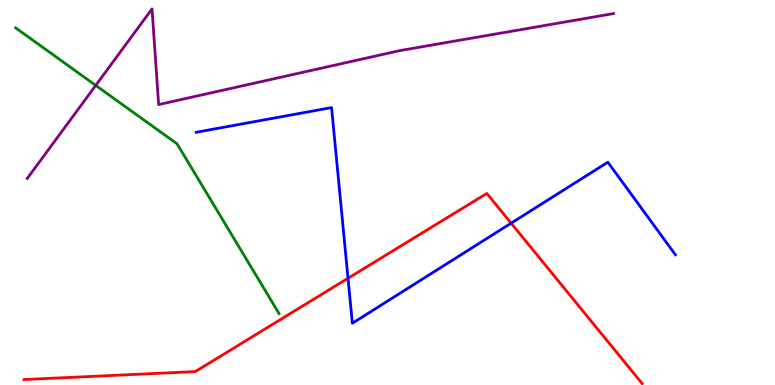[{'lines': ['blue', 'red'], 'intersections': [{'x': 4.49, 'y': 2.77}, {'x': 6.6, 'y': 4.2}]}, {'lines': ['green', 'red'], 'intersections': []}, {'lines': ['purple', 'red'], 'intersections': []}, {'lines': ['blue', 'green'], 'intersections': []}, {'lines': ['blue', 'purple'], 'intersections': []}, {'lines': ['green', 'purple'], 'intersections': [{'x': 1.24, 'y': 7.78}]}]